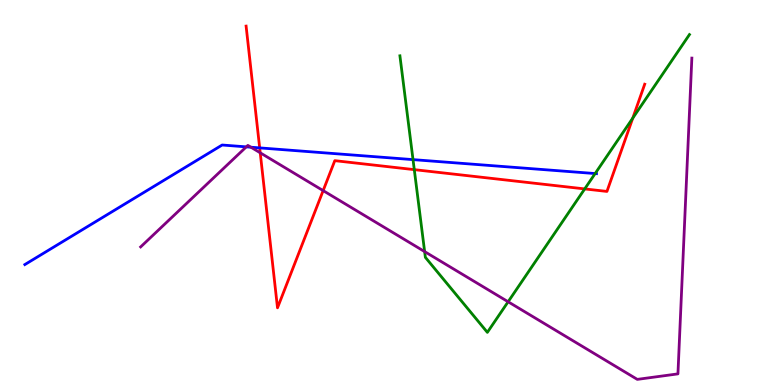[{'lines': ['blue', 'red'], 'intersections': [{'x': 3.35, 'y': 6.16}]}, {'lines': ['green', 'red'], 'intersections': [{'x': 5.35, 'y': 5.59}, {'x': 7.54, 'y': 5.09}, {'x': 8.16, 'y': 6.93}]}, {'lines': ['purple', 'red'], 'intersections': [{'x': 3.36, 'y': 6.03}, {'x': 4.17, 'y': 5.05}]}, {'lines': ['blue', 'green'], 'intersections': [{'x': 5.33, 'y': 5.85}, {'x': 7.68, 'y': 5.49}]}, {'lines': ['blue', 'purple'], 'intersections': [{'x': 3.18, 'y': 6.19}, {'x': 3.24, 'y': 6.18}]}, {'lines': ['green', 'purple'], 'intersections': [{'x': 5.48, 'y': 3.47}, {'x': 6.56, 'y': 2.16}]}]